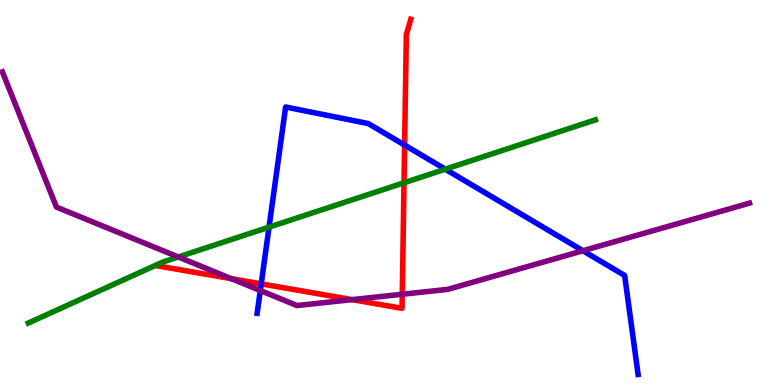[{'lines': ['blue', 'red'], 'intersections': [{'x': 3.37, 'y': 2.63}, {'x': 5.22, 'y': 6.23}]}, {'lines': ['green', 'red'], 'intersections': [{'x': 5.21, 'y': 5.25}]}, {'lines': ['purple', 'red'], 'intersections': [{'x': 2.99, 'y': 2.76}, {'x': 4.54, 'y': 2.22}, {'x': 5.19, 'y': 2.36}]}, {'lines': ['blue', 'green'], 'intersections': [{'x': 3.47, 'y': 4.1}, {'x': 5.75, 'y': 5.61}]}, {'lines': ['blue', 'purple'], 'intersections': [{'x': 3.36, 'y': 2.45}, {'x': 7.52, 'y': 3.49}]}, {'lines': ['green', 'purple'], 'intersections': [{'x': 2.3, 'y': 3.33}]}]